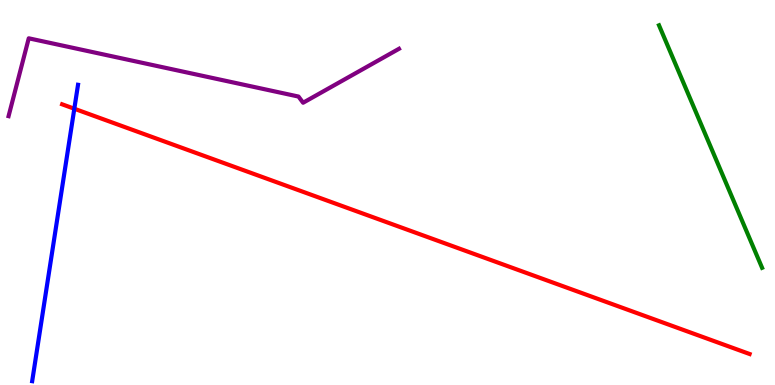[{'lines': ['blue', 'red'], 'intersections': [{'x': 0.959, 'y': 7.18}]}, {'lines': ['green', 'red'], 'intersections': []}, {'lines': ['purple', 'red'], 'intersections': []}, {'lines': ['blue', 'green'], 'intersections': []}, {'lines': ['blue', 'purple'], 'intersections': []}, {'lines': ['green', 'purple'], 'intersections': []}]